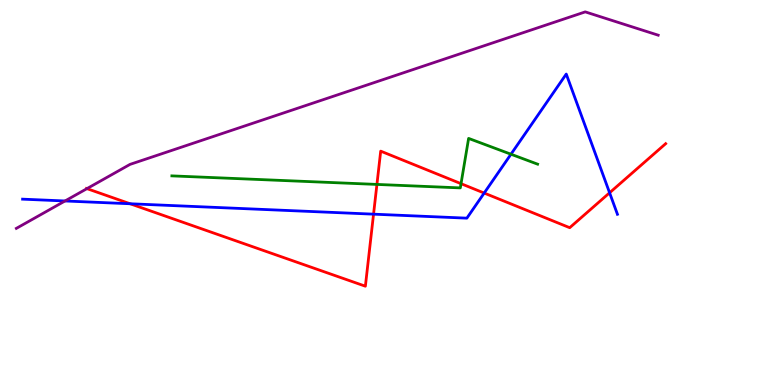[{'lines': ['blue', 'red'], 'intersections': [{'x': 1.68, 'y': 4.71}, {'x': 4.82, 'y': 4.44}, {'x': 6.25, 'y': 4.99}, {'x': 7.87, 'y': 4.99}]}, {'lines': ['green', 'red'], 'intersections': [{'x': 4.86, 'y': 5.21}, {'x': 5.95, 'y': 5.23}]}, {'lines': ['purple', 'red'], 'intersections': [{'x': 1.12, 'y': 5.1}]}, {'lines': ['blue', 'green'], 'intersections': [{'x': 6.59, 'y': 5.99}]}, {'lines': ['blue', 'purple'], 'intersections': [{'x': 0.839, 'y': 4.78}]}, {'lines': ['green', 'purple'], 'intersections': []}]